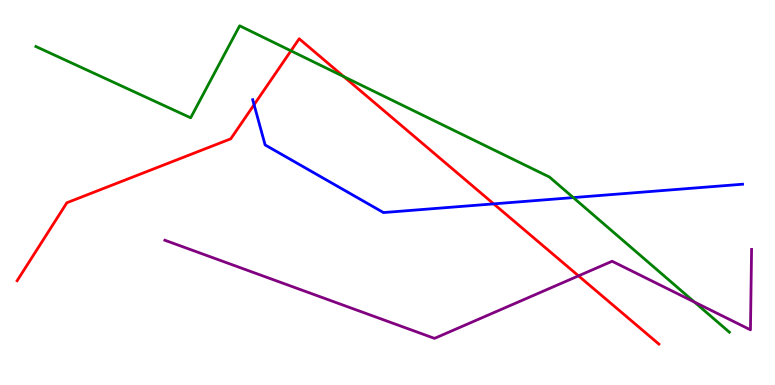[{'lines': ['blue', 'red'], 'intersections': [{'x': 3.28, 'y': 7.28}, {'x': 6.37, 'y': 4.7}]}, {'lines': ['green', 'red'], 'intersections': [{'x': 3.75, 'y': 8.68}, {'x': 4.44, 'y': 8.01}]}, {'lines': ['purple', 'red'], 'intersections': [{'x': 7.46, 'y': 2.83}]}, {'lines': ['blue', 'green'], 'intersections': [{'x': 7.4, 'y': 4.87}]}, {'lines': ['blue', 'purple'], 'intersections': []}, {'lines': ['green', 'purple'], 'intersections': [{'x': 8.96, 'y': 2.15}]}]